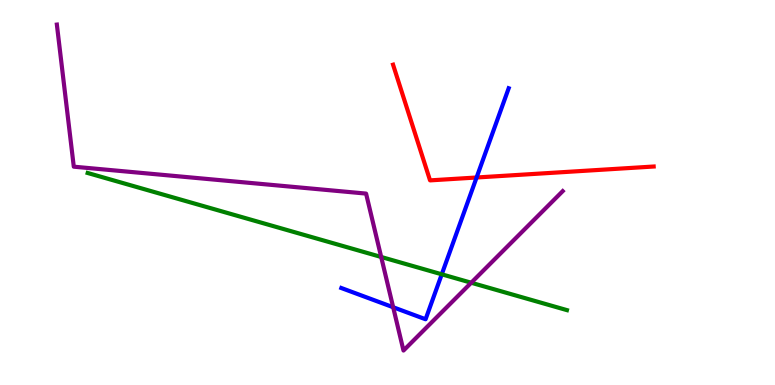[{'lines': ['blue', 'red'], 'intersections': [{'x': 6.15, 'y': 5.39}]}, {'lines': ['green', 'red'], 'intersections': []}, {'lines': ['purple', 'red'], 'intersections': []}, {'lines': ['blue', 'green'], 'intersections': [{'x': 5.7, 'y': 2.88}]}, {'lines': ['blue', 'purple'], 'intersections': [{'x': 5.07, 'y': 2.02}]}, {'lines': ['green', 'purple'], 'intersections': [{'x': 4.92, 'y': 3.33}, {'x': 6.08, 'y': 2.66}]}]